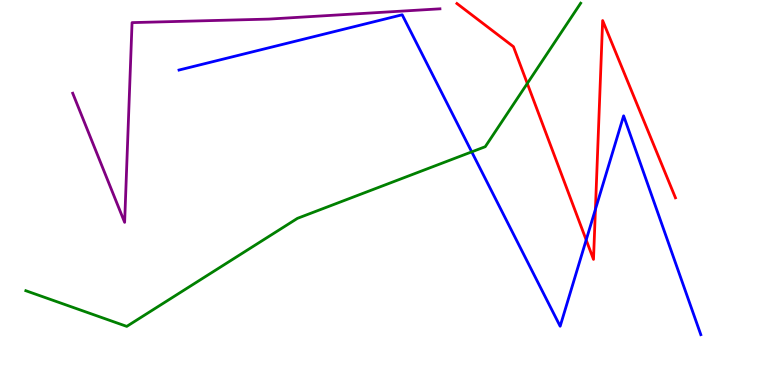[{'lines': ['blue', 'red'], 'intersections': [{'x': 7.56, 'y': 3.77}, {'x': 7.68, 'y': 4.56}]}, {'lines': ['green', 'red'], 'intersections': [{'x': 6.8, 'y': 7.83}]}, {'lines': ['purple', 'red'], 'intersections': []}, {'lines': ['blue', 'green'], 'intersections': [{'x': 6.09, 'y': 6.06}]}, {'lines': ['blue', 'purple'], 'intersections': []}, {'lines': ['green', 'purple'], 'intersections': []}]